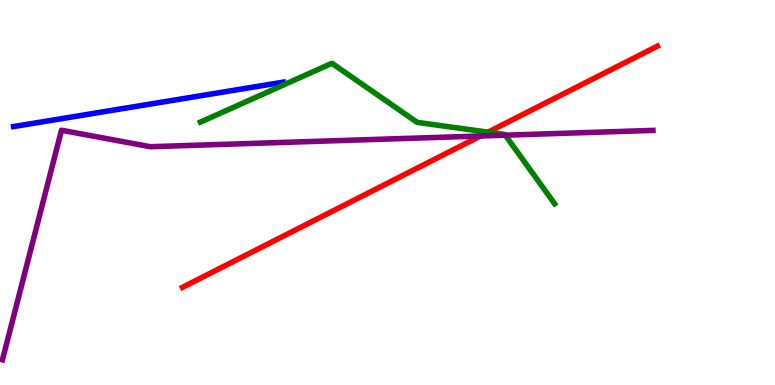[{'lines': ['blue', 'red'], 'intersections': []}, {'lines': ['green', 'red'], 'intersections': [{'x': 6.3, 'y': 6.57}]}, {'lines': ['purple', 'red'], 'intersections': [{'x': 6.2, 'y': 6.47}]}, {'lines': ['blue', 'green'], 'intersections': []}, {'lines': ['blue', 'purple'], 'intersections': []}, {'lines': ['green', 'purple'], 'intersections': [{'x': 6.52, 'y': 6.49}]}]